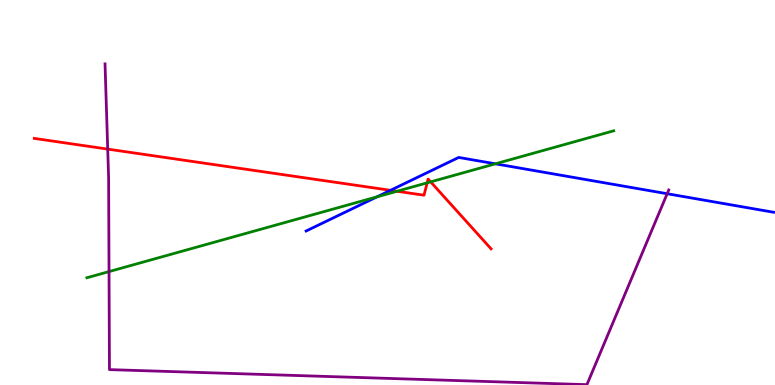[{'lines': ['blue', 'red'], 'intersections': [{'x': 5.04, 'y': 5.06}]}, {'lines': ['green', 'red'], 'intersections': [{'x': 5.12, 'y': 5.03}, {'x': 5.51, 'y': 5.25}, {'x': 5.56, 'y': 5.28}]}, {'lines': ['purple', 'red'], 'intersections': [{'x': 1.39, 'y': 6.13}]}, {'lines': ['blue', 'green'], 'intersections': [{'x': 4.86, 'y': 4.89}, {'x': 6.39, 'y': 5.75}]}, {'lines': ['blue', 'purple'], 'intersections': [{'x': 8.61, 'y': 4.97}]}, {'lines': ['green', 'purple'], 'intersections': [{'x': 1.41, 'y': 2.95}]}]